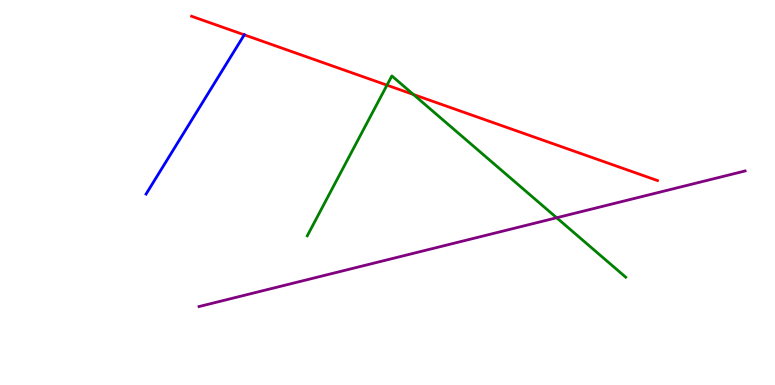[{'lines': ['blue', 'red'], 'intersections': [{'x': 3.15, 'y': 9.1}]}, {'lines': ['green', 'red'], 'intersections': [{'x': 4.99, 'y': 7.79}, {'x': 5.33, 'y': 7.55}]}, {'lines': ['purple', 'red'], 'intersections': []}, {'lines': ['blue', 'green'], 'intersections': []}, {'lines': ['blue', 'purple'], 'intersections': []}, {'lines': ['green', 'purple'], 'intersections': [{'x': 7.18, 'y': 4.34}]}]